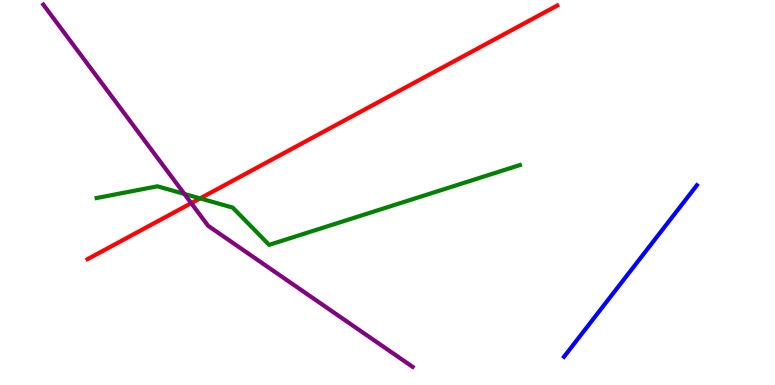[{'lines': ['blue', 'red'], 'intersections': []}, {'lines': ['green', 'red'], 'intersections': [{'x': 2.58, 'y': 4.85}]}, {'lines': ['purple', 'red'], 'intersections': [{'x': 2.47, 'y': 4.72}]}, {'lines': ['blue', 'green'], 'intersections': []}, {'lines': ['blue', 'purple'], 'intersections': []}, {'lines': ['green', 'purple'], 'intersections': [{'x': 2.38, 'y': 4.96}]}]